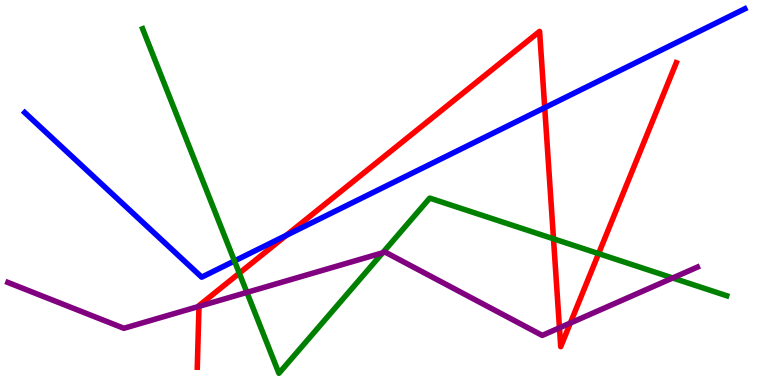[{'lines': ['blue', 'red'], 'intersections': [{'x': 3.69, 'y': 3.89}, {'x': 7.03, 'y': 7.2}]}, {'lines': ['green', 'red'], 'intersections': [{'x': 3.09, 'y': 2.9}, {'x': 7.14, 'y': 3.8}, {'x': 7.72, 'y': 3.41}]}, {'lines': ['purple', 'red'], 'intersections': [{'x': 2.57, 'y': 2.04}, {'x': 7.22, 'y': 1.49}, {'x': 7.36, 'y': 1.61}]}, {'lines': ['blue', 'green'], 'intersections': [{'x': 3.03, 'y': 3.22}]}, {'lines': ['blue', 'purple'], 'intersections': []}, {'lines': ['green', 'purple'], 'intersections': [{'x': 3.19, 'y': 2.41}, {'x': 4.94, 'y': 3.43}, {'x': 8.68, 'y': 2.78}]}]